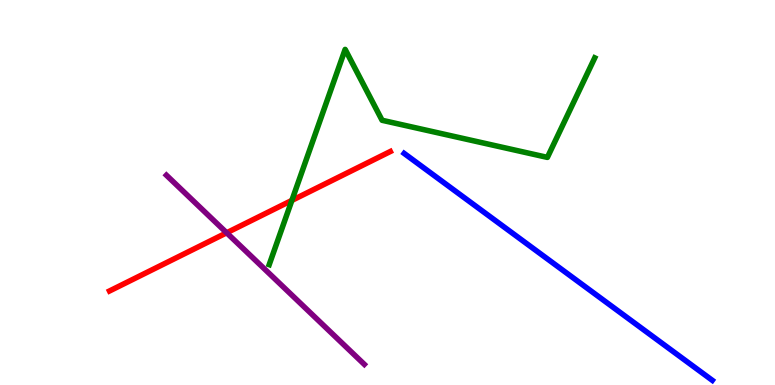[{'lines': ['blue', 'red'], 'intersections': []}, {'lines': ['green', 'red'], 'intersections': [{'x': 3.77, 'y': 4.79}]}, {'lines': ['purple', 'red'], 'intersections': [{'x': 2.92, 'y': 3.95}]}, {'lines': ['blue', 'green'], 'intersections': []}, {'lines': ['blue', 'purple'], 'intersections': []}, {'lines': ['green', 'purple'], 'intersections': []}]